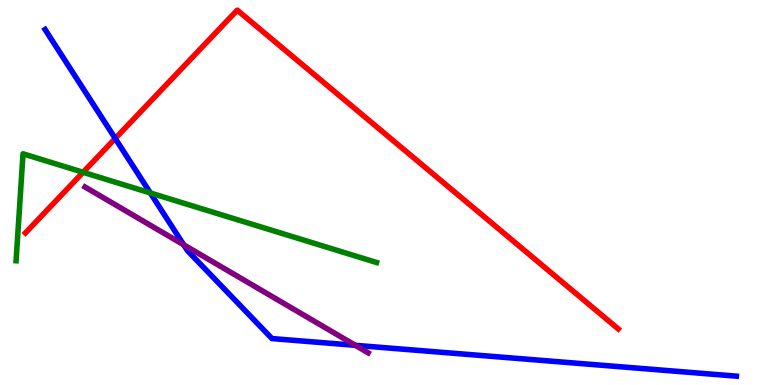[{'lines': ['blue', 'red'], 'intersections': [{'x': 1.49, 'y': 6.4}]}, {'lines': ['green', 'red'], 'intersections': [{'x': 1.07, 'y': 5.53}]}, {'lines': ['purple', 'red'], 'intersections': []}, {'lines': ['blue', 'green'], 'intersections': [{'x': 1.94, 'y': 4.99}]}, {'lines': ['blue', 'purple'], 'intersections': [{'x': 2.37, 'y': 3.64}, {'x': 4.59, 'y': 1.03}]}, {'lines': ['green', 'purple'], 'intersections': []}]